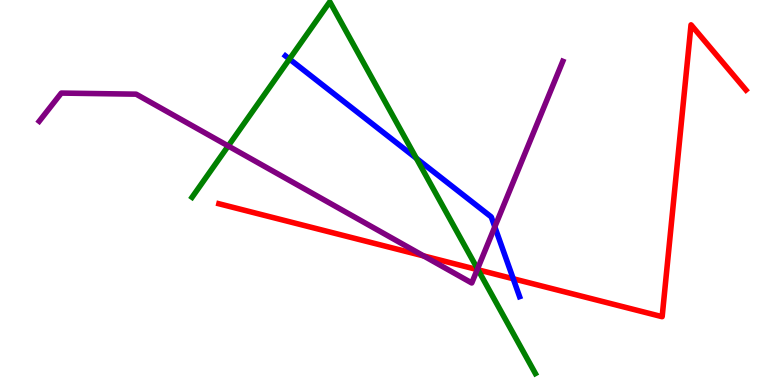[{'lines': ['blue', 'red'], 'intersections': [{'x': 6.62, 'y': 2.76}]}, {'lines': ['green', 'red'], 'intersections': [{'x': 6.17, 'y': 2.99}]}, {'lines': ['purple', 'red'], 'intersections': [{'x': 5.47, 'y': 3.35}, {'x': 6.16, 'y': 3.0}]}, {'lines': ['blue', 'green'], 'intersections': [{'x': 3.74, 'y': 8.47}, {'x': 5.37, 'y': 5.89}]}, {'lines': ['blue', 'purple'], 'intersections': [{'x': 6.38, 'y': 4.11}]}, {'lines': ['green', 'purple'], 'intersections': [{'x': 2.94, 'y': 6.21}, {'x': 6.16, 'y': 3.02}]}]